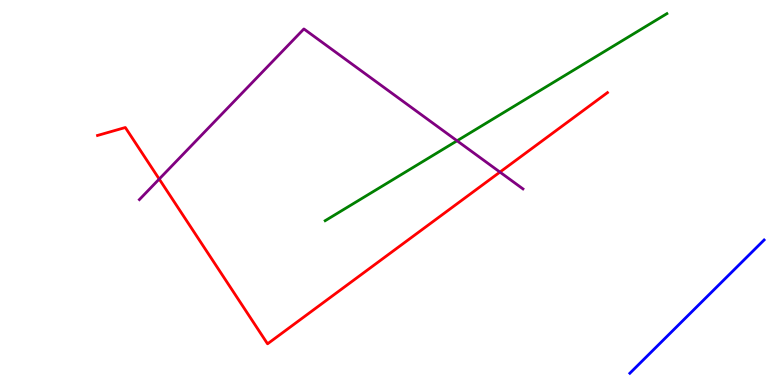[{'lines': ['blue', 'red'], 'intersections': []}, {'lines': ['green', 'red'], 'intersections': []}, {'lines': ['purple', 'red'], 'intersections': [{'x': 2.05, 'y': 5.35}, {'x': 6.45, 'y': 5.53}]}, {'lines': ['blue', 'green'], 'intersections': []}, {'lines': ['blue', 'purple'], 'intersections': []}, {'lines': ['green', 'purple'], 'intersections': [{'x': 5.9, 'y': 6.34}]}]